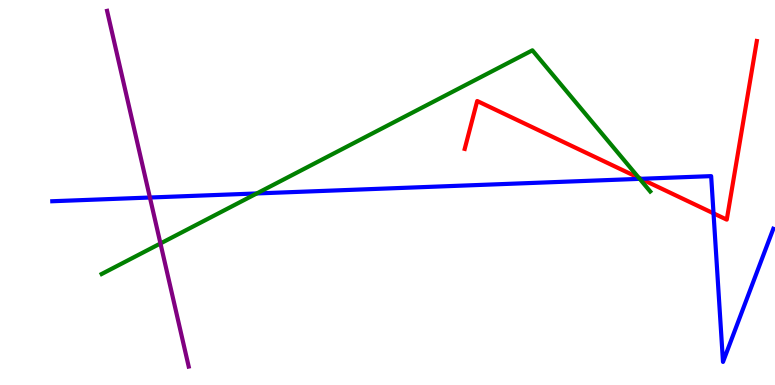[{'lines': ['blue', 'red'], 'intersections': [{'x': 8.27, 'y': 5.36}, {'x': 9.21, 'y': 4.46}]}, {'lines': ['green', 'red'], 'intersections': [{'x': 8.24, 'y': 5.38}]}, {'lines': ['purple', 'red'], 'intersections': []}, {'lines': ['blue', 'green'], 'intersections': [{'x': 3.31, 'y': 4.98}, {'x': 8.25, 'y': 5.35}]}, {'lines': ['blue', 'purple'], 'intersections': [{'x': 1.93, 'y': 4.87}]}, {'lines': ['green', 'purple'], 'intersections': [{'x': 2.07, 'y': 3.68}]}]